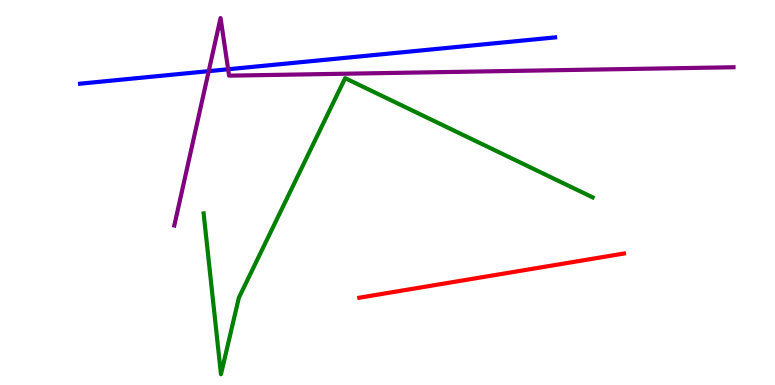[{'lines': ['blue', 'red'], 'intersections': []}, {'lines': ['green', 'red'], 'intersections': []}, {'lines': ['purple', 'red'], 'intersections': []}, {'lines': ['blue', 'green'], 'intersections': []}, {'lines': ['blue', 'purple'], 'intersections': [{'x': 2.69, 'y': 8.15}, {'x': 2.94, 'y': 8.2}]}, {'lines': ['green', 'purple'], 'intersections': []}]